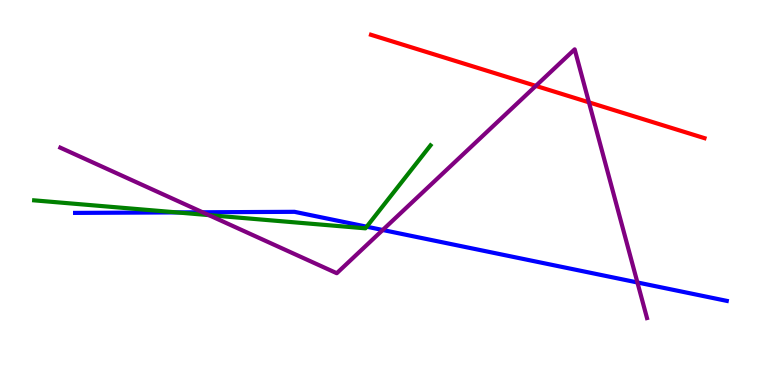[{'lines': ['blue', 'red'], 'intersections': []}, {'lines': ['green', 'red'], 'intersections': []}, {'lines': ['purple', 'red'], 'intersections': [{'x': 6.91, 'y': 7.77}, {'x': 7.6, 'y': 7.34}]}, {'lines': ['blue', 'green'], 'intersections': [{'x': 2.28, 'y': 4.48}, {'x': 4.73, 'y': 4.11}]}, {'lines': ['blue', 'purple'], 'intersections': [{'x': 2.61, 'y': 4.49}, {'x': 4.94, 'y': 4.03}, {'x': 8.22, 'y': 2.66}]}, {'lines': ['green', 'purple'], 'intersections': [{'x': 2.69, 'y': 4.41}]}]